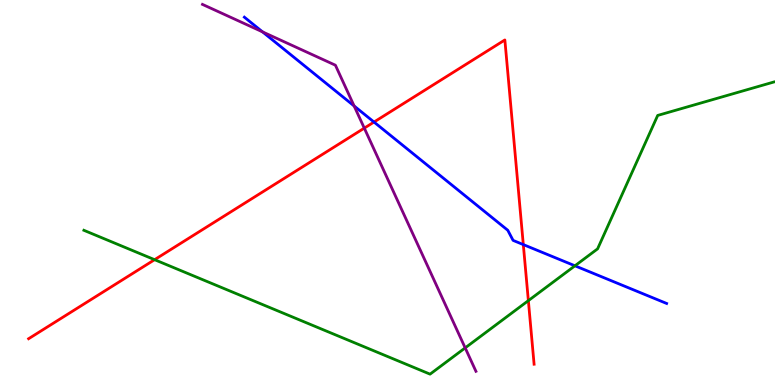[{'lines': ['blue', 'red'], 'intersections': [{'x': 4.83, 'y': 6.83}, {'x': 6.75, 'y': 3.65}]}, {'lines': ['green', 'red'], 'intersections': [{'x': 1.99, 'y': 3.25}, {'x': 6.82, 'y': 2.19}]}, {'lines': ['purple', 'red'], 'intersections': [{'x': 4.7, 'y': 6.67}]}, {'lines': ['blue', 'green'], 'intersections': [{'x': 7.42, 'y': 3.1}]}, {'lines': ['blue', 'purple'], 'intersections': [{'x': 3.39, 'y': 9.17}, {'x': 4.57, 'y': 7.25}]}, {'lines': ['green', 'purple'], 'intersections': [{'x': 6.0, 'y': 0.964}]}]